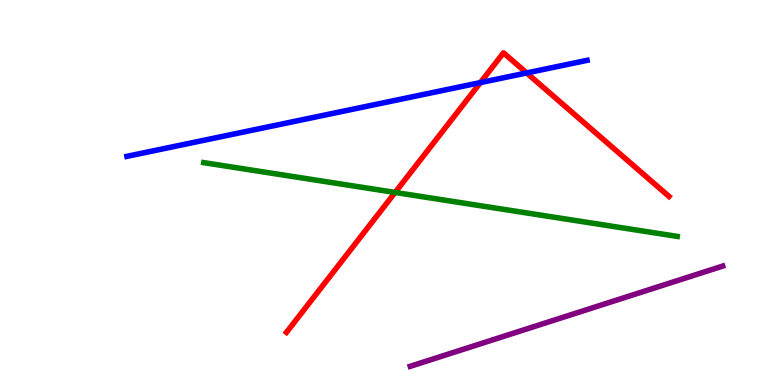[{'lines': ['blue', 'red'], 'intersections': [{'x': 6.2, 'y': 7.85}, {'x': 6.8, 'y': 8.11}]}, {'lines': ['green', 'red'], 'intersections': [{'x': 5.1, 'y': 5.0}]}, {'lines': ['purple', 'red'], 'intersections': []}, {'lines': ['blue', 'green'], 'intersections': []}, {'lines': ['blue', 'purple'], 'intersections': []}, {'lines': ['green', 'purple'], 'intersections': []}]